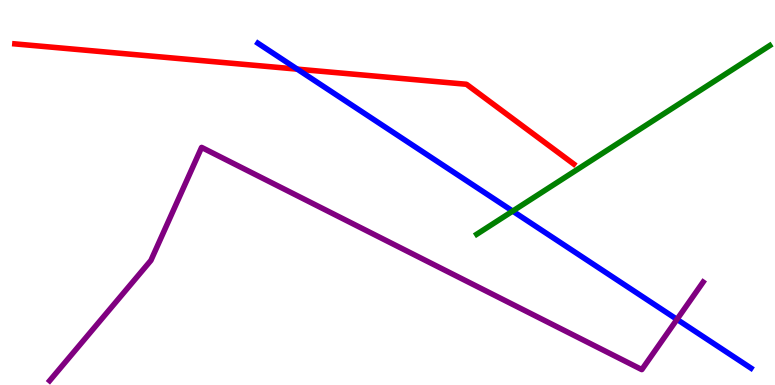[{'lines': ['blue', 'red'], 'intersections': [{'x': 3.84, 'y': 8.2}]}, {'lines': ['green', 'red'], 'intersections': []}, {'lines': ['purple', 'red'], 'intersections': []}, {'lines': ['blue', 'green'], 'intersections': [{'x': 6.62, 'y': 4.52}]}, {'lines': ['blue', 'purple'], 'intersections': [{'x': 8.74, 'y': 1.7}]}, {'lines': ['green', 'purple'], 'intersections': []}]